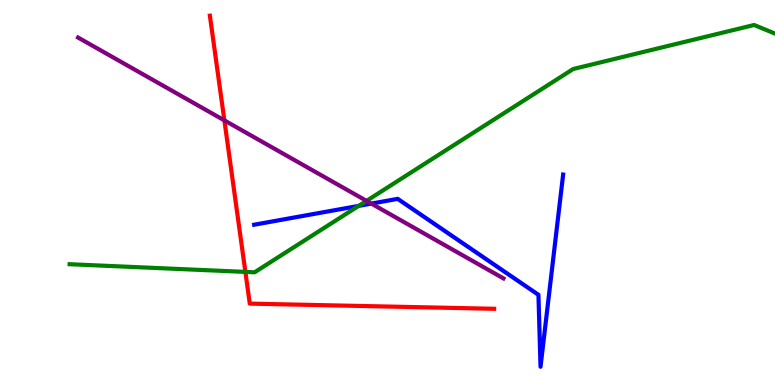[{'lines': ['blue', 'red'], 'intersections': []}, {'lines': ['green', 'red'], 'intersections': [{'x': 3.17, 'y': 2.94}]}, {'lines': ['purple', 'red'], 'intersections': [{'x': 2.9, 'y': 6.87}]}, {'lines': ['blue', 'green'], 'intersections': [{'x': 4.63, 'y': 4.65}]}, {'lines': ['blue', 'purple'], 'intersections': [{'x': 4.79, 'y': 4.71}]}, {'lines': ['green', 'purple'], 'intersections': [{'x': 4.73, 'y': 4.78}]}]